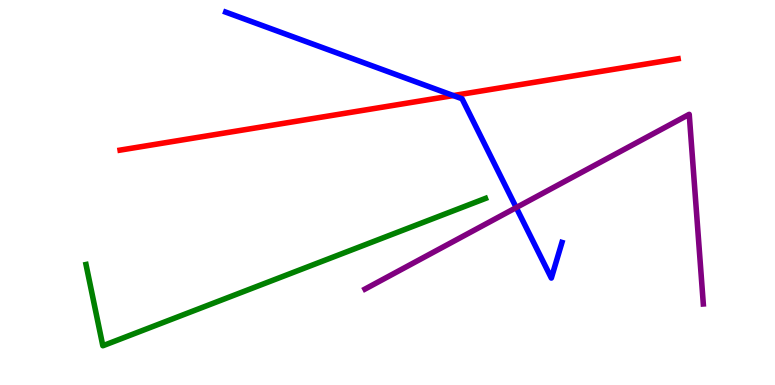[{'lines': ['blue', 'red'], 'intersections': [{'x': 5.85, 'y': 7.52}]}, {'lines': ['green', 'red'], 'intersections': []}, {'lines': ['purple', 'red'], 'intersections': []}, {'lines': ['blue', 'green'], 'intersections': []}, {'lines': ['blue', 'purple'], 'intersections': [{'x': 6.66, 'y': 4.61}]}, {'lines': ['green', 'purple'], 'intersections': []}]